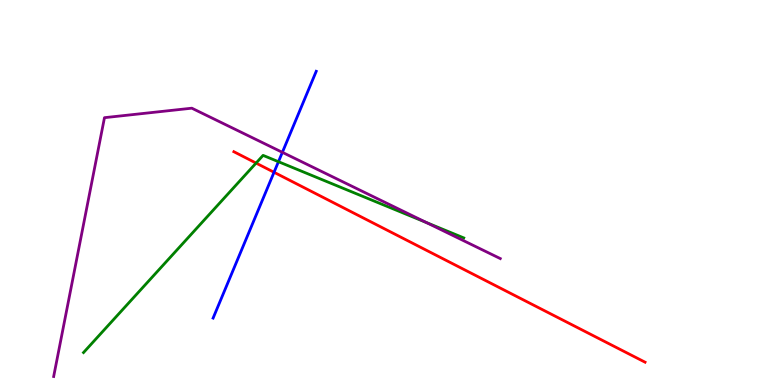[{'lines': ['blue', 'red'], 'intersections': [{'x': 3.54, 'y': 5.53}]}, {'lines': ['green', 'red'], 'intersections': [{'x': 3.3, 'y': 5.76}]}, {'lines': ['purple', 'red'], 'intersections': []}, {'lines': ['blue', 'green'], 'intersections': [{'x': 3.59, 'y': 5.8}]}, {'lines': ['blue', 'purple'], 'intersections': [{'x': 3.64, 'y': 6.04}]}, {'lines': ['green', 'purple'], 'intersections': [{'x': 5.5, 'y': 4.22}]}]